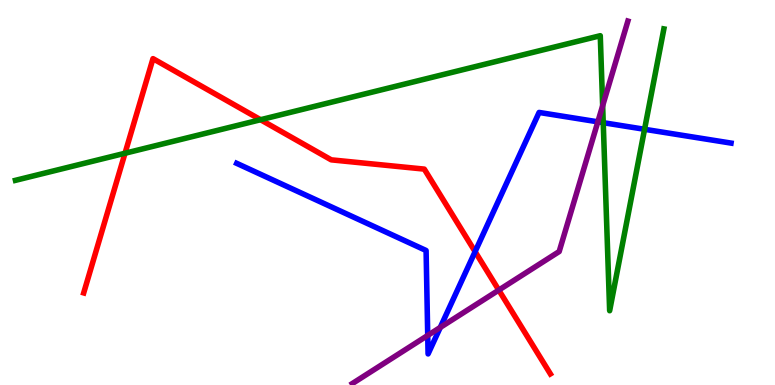[{'lines': ['blue', 'red'], 'intersections': [{'x': 6.13, 'y': 3.46}]}, {'lines': ['green', 'red'], 'intersections': [{'x': 1.61, 'y': 6.02}, {'x': 3.36, 'y': 6.89}]}, {'lines': ['purple', 'red'], 'intersections': [{'x': 6.44, 'y': 2.47}]}, {'lines': ['blue', 'green'], 'intersections': [{'x': 7.78, 'y': 6.81}, {'x': 8.32, 'y': 6.64}]}, {'lines': ['blue', 'purple'], 'intersections': [{'x': 5.52, 'y': 1.29}, {'x': 5.68, 'y': 1.5}, {'x': 7.71, 'y': 6.84}]}, {'lines': ['green', 'purple'], 'intersections': [{'x': 7.78, 'y': 7.25}]}]